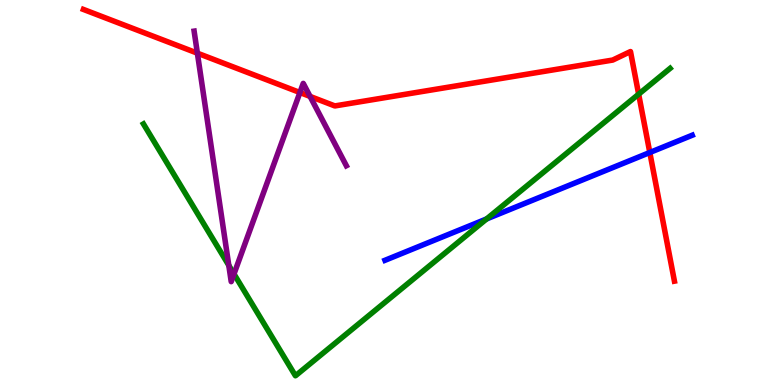[{'lines': ['blue', 'red'], 'intersections': [{'x': 8.38, 'y': 6.04}]}, {'lines': ['green', 'red'], 'intersections': [{'x': 8.24, 'y': 7.55}]}, {'lines': ['purple', 'red'], 'intersections': [{'x': 2.55, 'y': 8.62}, {'x': 3.87, 'y': 7.6}, {'x': 4.0, 'y': 7.5}]}, {'lines': ['blue', 'green'], 'intersections': [{'x': 6.28, 'y': 4.31}]}, {'lines': ['blue', 'purple'], 'intersections': []}, {'lines': ['green', 'purple'], 'intersections': [{'x': 2.95, 'y': 3.11}, {'x': 3.02, 'y': 2.88}]}]